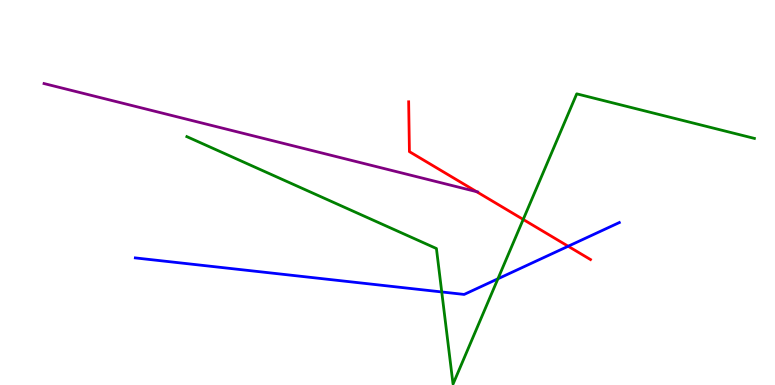[{'lines': ['blue', 'red'], 'intersections': [{'x': 7.33, 'y': 3.6}]}, {'lines': ['green', 'red'], 'intersections': [{'x': 6.75, 'y': 4.3}]}, {'lines': ['purple', 'red'], 'intersections': [{'x': 6.15, 'y': 5.02}]}, {'lines': ['blue', 'green'], 'intersections': [{'x': 5.7, 'y': 2.42}, {'x': 6.42, 'y': 2.76}]}, {'lines': ['blue', 'purple'], 'intersections': []}, {'lines': ['green', 'purple'], 'intersections': []}]